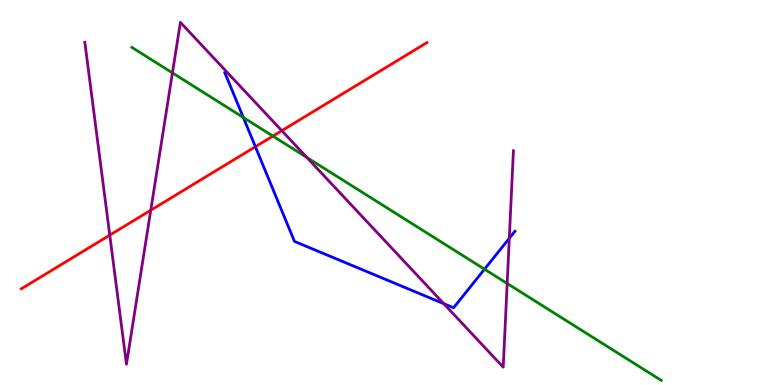[{'lines': ['blue', 'red'], 'intersections': [{'x': 3.3, 'y': 6.19}]}, {'lines': ['green', 'red'], 'intersections': [{'x': 3.52, 'y': 6.47}]}, {'lines': ['purple', 'red'], 'intersections': [{'x': 1.42, 'y': 3.89}, {'x': 1.95, 'y': 4.54}, {'x': 3.64, 'y': 6.61}]}, {'lines': ['blue', 'green'], 'intersections': [{'x': 3.14, 'y': 6.95}, {'x': 6.25, 'y': 3.01}]}, {'lines': ['blue', 'purple'], 'intersections': [{'x': 5.73, 'y': 2.11}, {'x': 6.57, 'y': 3.81}]}, {'lines': ['green', 'purple'], 'intersections': [{'x': 2.22, 'y': 8.11}, {'x': 3.96, 'y': 5.91}, {'x': 6.54, 'y': 2.64}]}]